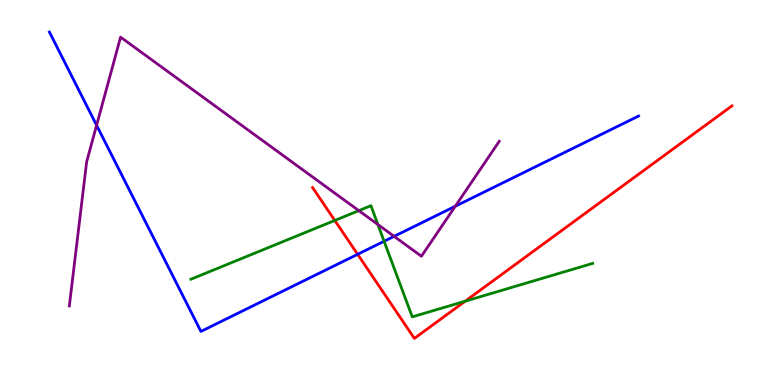[{'lines': ['blue', 'red'], 'intersections': [{'x': 4.61, 'y': 3.39}]}, {'lines': ['green', 'red'], 'intersections': [{'x': 4.32, 'y': 4.27}, {'x': 6.0, 'y': 2.18}]}, {'lines': ['purple', 'red'], 'intersections': []}, {'lines': ['blue', 'green'], 'intersections': [{'x': 4.96, 'y': 3.73}]}, {'lines': ['blue', 'purple'], 'intersections': [{'x': 1.25, 'y': 6.75}, {'x': 5.09, 'y': 3.86}, {'x': 5.87, 'y': 4.64}]}, {'lines': ['green', 'purple'], 'intersections': [{'x': 4.63, 'y': 4.53}, {'x': 4.88, 'y': 4.17}]}]